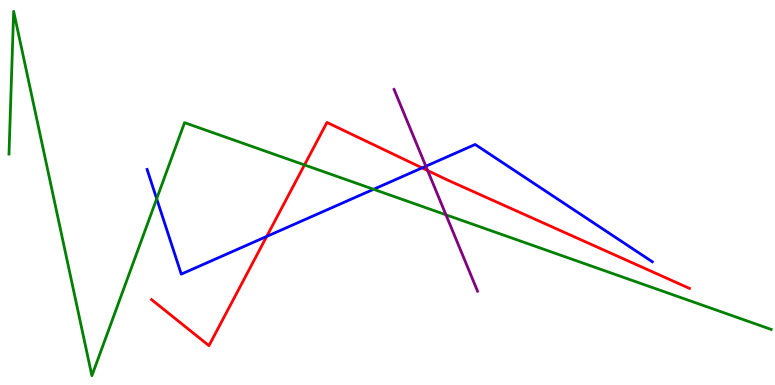[{'lines': ['blue', 'red'], 'intersections': [{'x': 3.44, 'y': 3.86}, {'x': 5.45, 'y': 5.64}]}, {'lines': ['green', 'red'], 'intersections': [{'x': 3.93, 'y': 5.72}]}, {'lines': ['purple', 'red'], 'intersections': [{'x': 5.52, 'y': 5.57}]}, {'lines': ['blue', 'green'], 'intersections': [{'x': 2.02, 'y': 4.84}, {'x': 4.82, 'y': 5.08}]}, {'lines': ['blue', 'purple'], 'intersections': [{'x': 5.49, 'y': 5.68}]}, {'lines': ['green', 'purple'], 'intersections': [{'x': 5.75, 'y': 4.42}]}]